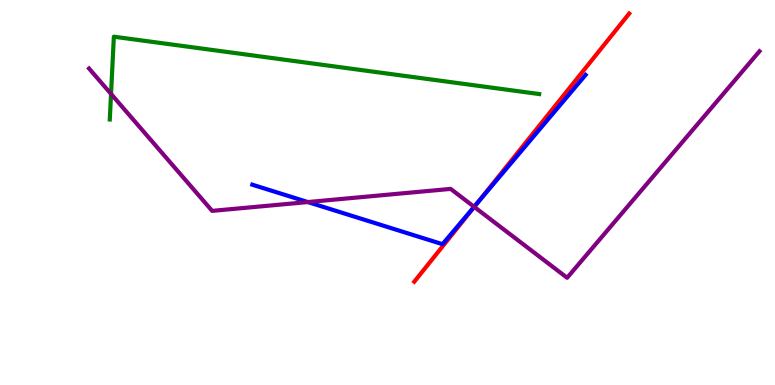[{'lines': ['blue', 'red'], 'intersections': [{'x': 6.16, 'y': 4.74}]}, {'lines': ['green', 'red'], 'intersections': []}, {'lines': ['purple', 'red'], 'intersections': [{'x': 6.12, 'y': 4.63}]}, {'lines': ['blue', 'green'], 'intersections': []}, {'lines': ['blue', 'purple'], 'intersections': [{'x': 3.97, 'y': 4.75}, {'x': 6.12, 'y': 4.63}]}, {'lines': ['green', 'purple'], 'intersections': [{'x': 1.43, 'y': 7.56}]}]